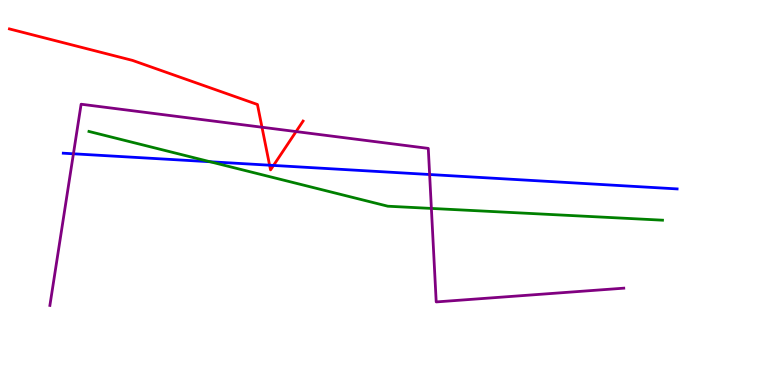[{'lines': ['blue', 'red'], 'intersections': [{'x': 3.48, 'y': 5.71}, {'x': 3.53, 'y': 5.7}]}, {'lines': ['green', 'red'], 'intersections': []}, {'lines': ['purple', 'red'], 'intersections': [{'x': 3.38, 'y': 6.7}, {'x': 3.82, 'y': 6.58}]}, {'lines': ['blue', 'green'], 'intersections': [{'x': 2.71, 'y': 5.8}]}, {'lines': ['blue', 'purple'], 'intersections': [{'x': 0.947, 'y': 6.01}, {'x': 5.54, 'y': 5.47}]}, {'lines': ['green', 'purple'], 'intersections': [{'x': 5.57, 'y': 4.59}]}]